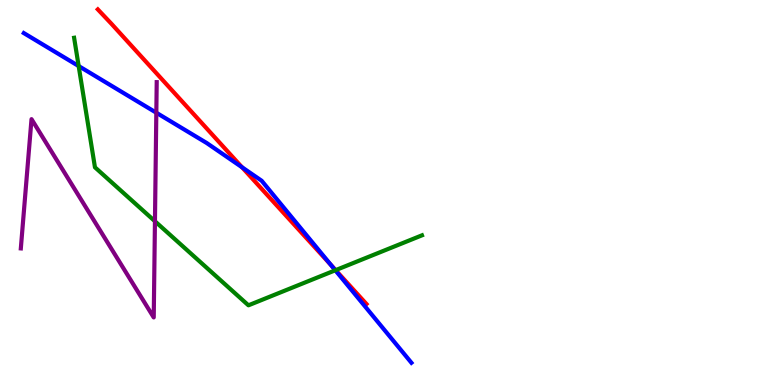[{'lines': ['blue', 'red'], 'intersections': [{'x': 3.12, 'y': 5.66}, {'x': 4.27, 'y': 3.11}]}, {'lines': ['green', 'red'], 'intersections': [{'x': 4.33, 'y': 2.98}]}, {'lines': ['purple', 'red'], 'intersections': []}, {'lines': ['blue', 'green'], 'intersections': [{'x': 1.02, 'y': 8.28}, {'x': 4.33, 'y': 2.98}]}, {'lines': ['blue', 'purple'], 'intersections': [{'x': 2.02, 'y': 7.07}]}, {'lines': ['green', 'purple'], 'intersections': [{'x': 2.0, 'y': 4.25}]}]